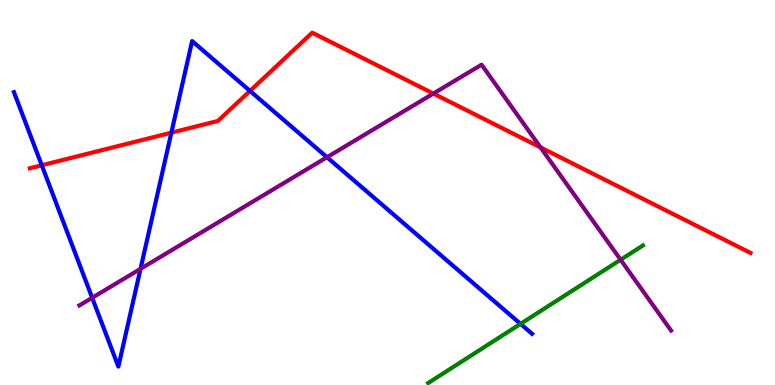[{'lines': ['blue', 'red'], 'intersections': [{'x': 0.539, 'y': 5.71}, {'x': 2.21, 'y': 6.55}, {'x': 3.23, 'y': 7.64}]}, {'lines': ['green', 'red'], 'intersections': []}, {'lines': ['purple', 'red'], 'intersections': [{'x': 5.59, 'y': 7.57}, {'x': 6.97, 'y': 6.17}]}, {'lines': ['blue', 'green'], 'intersections': [{'x': 6.72, 'y': 1.59}]}, {'lines': ['blue', 'purple'], 'intersections': [{'x': 1.19, 'y': 2.27}, {'x': 1.81, 'y': 3.02}, {'x': 4.22, 'y': 5.92}]}, {'lines': ['green', 'purple'], 'intersections': [{'x': 8.01, 'y': 3.25}]}]